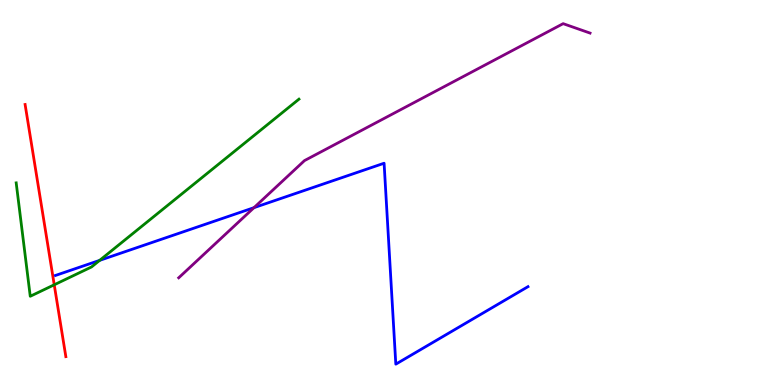[{'lines': ['blue', 'red'], 'intersections': []}, {'lines': ['green', 'red'], 'intersections': [{'x': 0.7, 'y': 2.6}]}, {'lines': ['purple', 'red'], 'intersections': []}, {'lines': ['blue', 'green'], 'intersections': [{'x': 1.29, 'y': 3.24}]}, {'lines': ['blue', 'purple'], 'intersections': [{'x': 3.28, 'y': 4.61}]}, {'lines': ['green', 'purple'], 'intersections': []}]